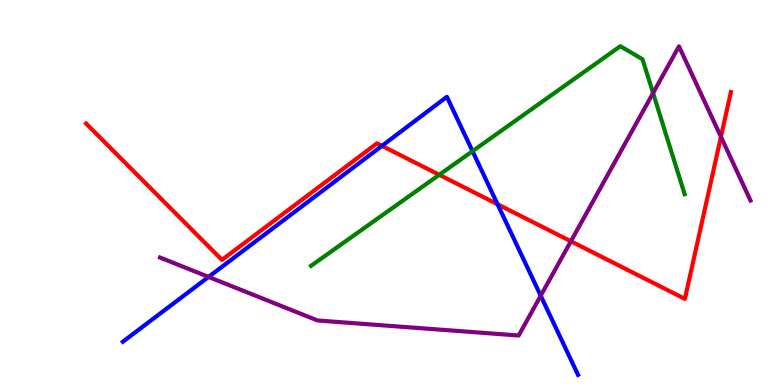[{'lines': ['blue', 'red'], 'intersections': [{'x': 4.93, 'y': 6.21}, {'x': 6.42, 'y': 4.69}]}, {'lines': ['green', 'red'], 'intersections': [{'x': 5.67, 'y': 5.46}]}, {'lines': ['purple', 'red'], 'intersections': [{'x': 7.37, 'y': 3.73}, {'x': 9.3, 'y': 6.45}]}, {'lines': ['blue', 'green'], 'intersections': [{'x': 6.1, 'y': 6.07}]}, {'lines': ['blue', 'purple'], 'intersections': [{'x': 2.69, 'y': 2.81}, {'x': 6.98, 'y': 2.32}]}, {'lines': ['green', 'purple'], 'intersections': [{'x': 8.43, 'y': 7.58}]}]